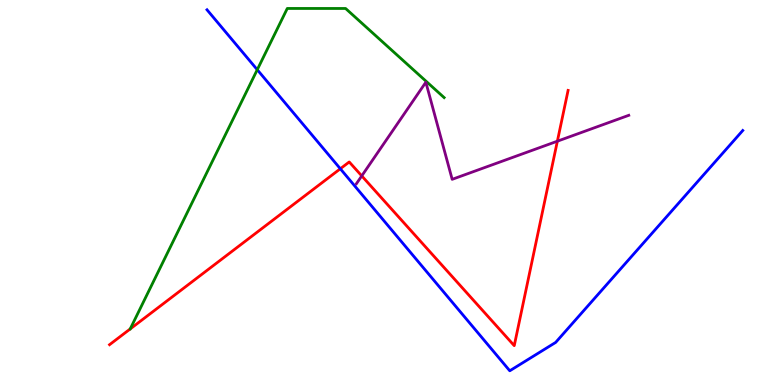[{'lines': ['blue', 'red'], 'intersections': [{'x': 4.39, 'y': 5.62}]}, {'lines': ['green', 'red'], 'intersections': []}, {'lines': ['purple', 'red'], 'intersections': [{'x': 4.67, 'y': 5.43}, {'x': 7.19, 'y': 6.33}]}, {'lines': ['blue', 'green'], 'intersections': [{'x': 3.32, 'y': 8.19}]}, {'lines': ['blue', 'purple'], 'intersections': []}, {'lines': ['green', 'purple'], 'intersections': []}]